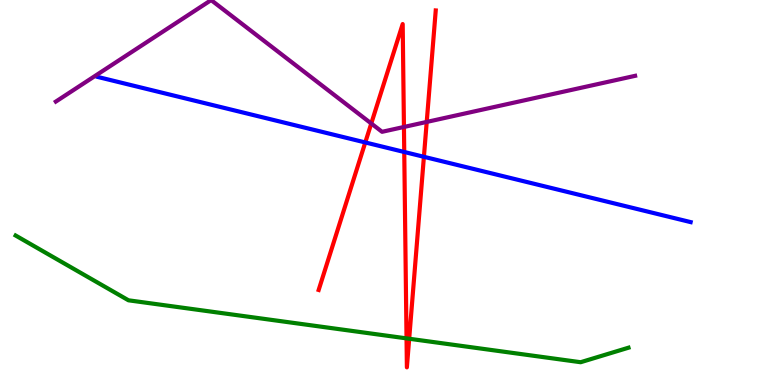[{'lines': ['blue', 'red'], 'intersections': [{'x': 4.71, 'y': 6.3}, {'x': 5.22, 'y': 6.05}, {'x': 5.47, 'y': 5.93}]}, {'lines': ['green', 'red'], 'intersections': [{'x': 5.25, 'y': 1.21}, {'x': 5.28, 'y': 1.2}]}, {'lines': ['purple', 'red'], 'intersections': [{'x': 4.79, 'y': 6.79}, {'x': 5.21, 'y': 6.7}, {'x': 5.51, 'y': 6.83}]}, {'lines': ['blue', 'green'], 'intersections': []}, {'lines': ['blue', 'purple'], 'intersections': []}, {'lines': ['green', 'purple'], 'intersections': []}]